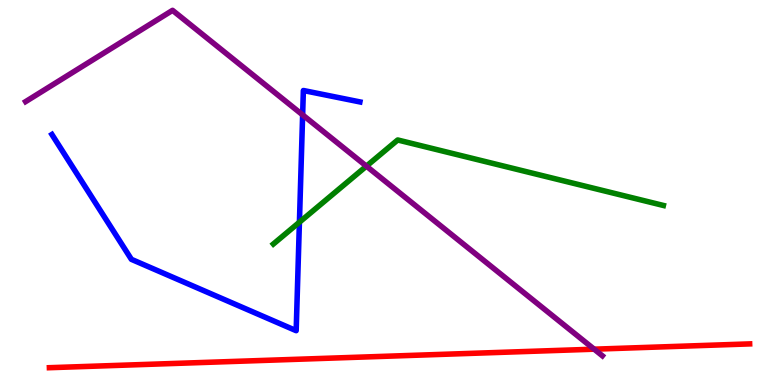[{'lines': ['blue', 'red'], 'intersections': []}, {'lines': ['green', 'red'], 'intersections': []}, {'lines': ['purple', 'red'], 'intersections': [{'x': 7.67, 'y': 0.93}]}, {'lines': ['blue', 'green'], 'intersections': [{'x': 3.86, 'y': 4.23}]}, {'lines': ['blue', 'purple'], 'intersections': [{'x': 3.9, 'y': 7.02}]}, {'lines': ['green', 'purple'], 'intersections': [{'x': 4.73, 'y': 5.68}]}]